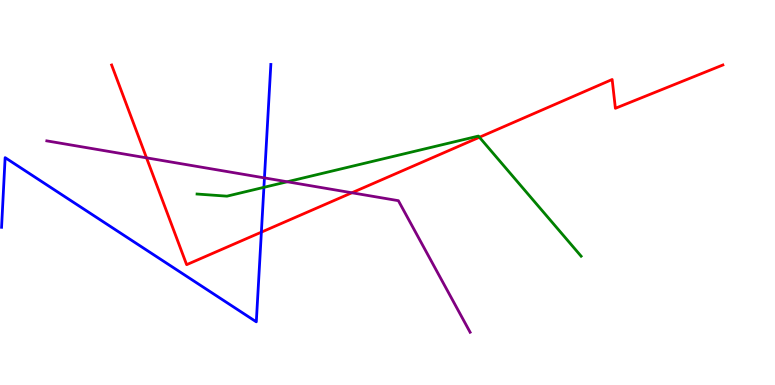[{'lines': ['blue', 'red'], 'intersections': [{'x': 3.37, 'y': 3.97}]}, {'lines': ['green', 'red'], 'intersections': [{'x': 6.19, 'y': 6.43}]}, {'lines': ['purple', 'red'], 'intersections': [{'x': 1.89, 'y': 5.9}, {'x': 4.54, 'y': 4.99}]}, {'lines': ['blue', 'green'], 'intersections': [{'x': 3.41, 'y': 5.13}]}, {'lines': ['blue', 'purple'], 'intersections': [{'x': 3.41, 'y': 5.38}]}, {'lines': ['green', 'purple'], 'intersections': [{'x': 3.71, 'y': 5.28}]}]